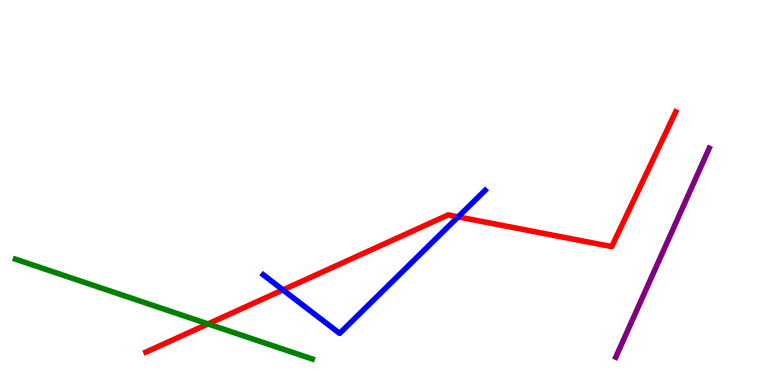[{'lines': ['blue', 'red'], 'intersections': [{'x': 3.65, 'y': 2.47}, {'x': 5.91, 'y': 4.37}]}, {'lines': ['green', 'red'], 'intersections': [{'x': 2.68, 'y': 1.59}]}, {'lines': ['purple', 'red'], 'intersections': []}, {'lines': ['blue', 'green'], 'intersections': []}, {'lines': ['blue', 'purple'], 'intersections': []}, {'lines': ['green', 'purple'], 'intersections': []}]